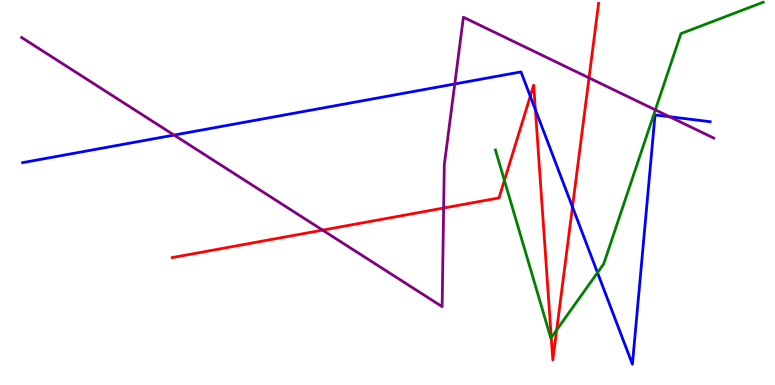[{'lines': ['blue', 'red'], 'intersections': [{'x': 6.84, 'y': 7.5}, {'x': 6.91, 'y': 7.15}, {'x': 7.39, 'y': 4.62}]}, {'lines': ['green', 'red'], 'intersections': [{'x': 6.51, 'y': 5.31}, {'x': 7.11, 'y': 1.23}, {'x': 7.18, 'y': 1.43}]}, {'lines': ['purple', 'red'], 'intersections': [{'x': 4.16, 'y': 4.02}, {'x': 5.72, 'y': 4.6}, {'x': 7.6, 'y': 7.98}]}, {'lines': ['blue', 'green'], 'intersections': [{'x': 7.71, 'y': 2.92}]}, {'lines': ['blue', 'purple'], 'intersections': [{'x': 2.25, 'y': 6.49}, {'x': 5.87, 'y': 7.82}, {'x': 8.64, 'y': 6.97}]}, {'lines': ['green', 'purple'], 'intersections': [{'x': 8.46, 'y': 7.15}]}]